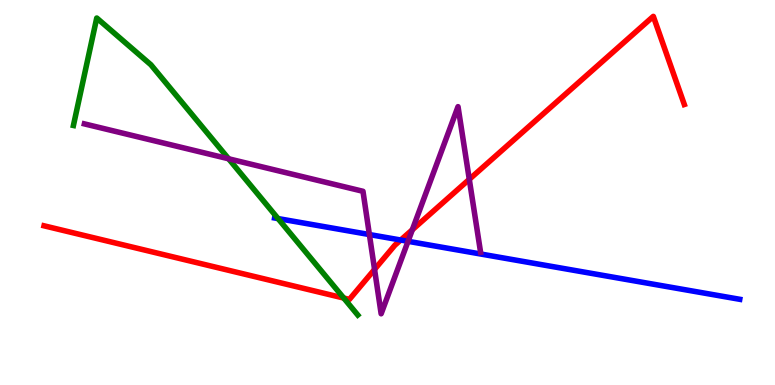[{'lines': ['blue', 'red'], 'intersections': [{'x': 5.17, 'y': 3.77}]}, {'lines': ['green', 'red'], 'intersections': [{'x': 4.44, 'y': 2.26}]}, {'lines': ['purple', 'red'], 'intersections': [{'x': 4.83, 'y': 3.0}, {'x': 5.32, 'y': 4.03}, {'x': 6.06, 'y': 5.34}]}, {'lines': ['blue', 'green'], 'intersections': [{'x': 3.59, 'y': 4.32}]}, {'lines': ['blue', 'purple'], 'intersections': [{'x': 4.77, 'y': 3.91}, {'x': 5.27, 'y': 3.73}]}, {'lines': ['green', 'purple'], 'intersections': [{'x': 2.95, 'y': 5.88}]}]